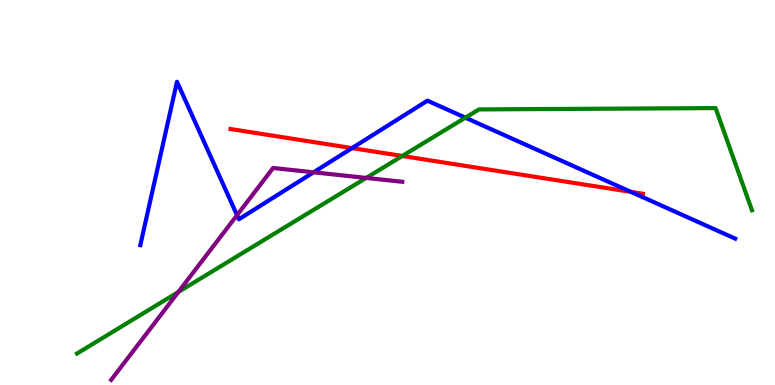[{'lines': ['blue', 'red'], 'intersections': [{'x': 4.54, 'y': 6.15}, {'x': 8.14, 'y': 5.02}]}, {'lines': ['green', 'red'], 'intersections': [{'x': 5.19, 'y': 5.95}]}, {'lines': ['purple', 'red'], 'intersections': []}, {'lines': ['blue', 'green'], 'intersections': [{'x': 6.0, 'y': 6.94}]}, {'lines': ['blue', 'purple'], 'intersections': [{'x': 3.06, 'y': 4.41}, {'x': 4.05, 'y': 5.52}]}, {'lines': ['green', 'purple'], 'intersections': [{'x': 2.3, 'y': 2.42}, {'x': 4.72, 'y': 5.38}]}]